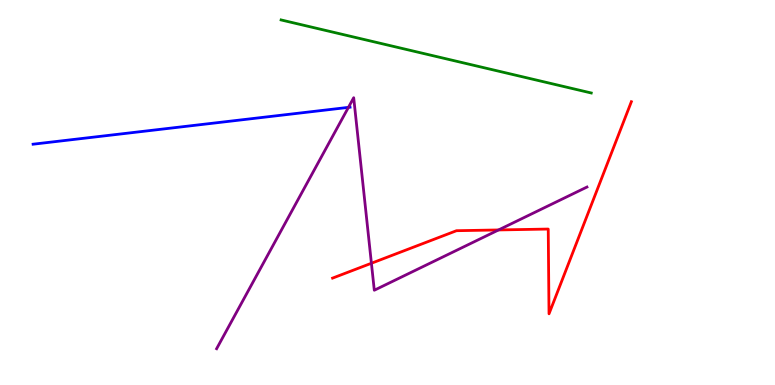[{'lines': ['blue', 'red'], 'intersections': []}, {'lines': ['green', 'red'], 'intersections': []}, {'lines': ['purple', 'red'], 'intersections': [{'x': 4.79, 'y': 3.16}, {'x': 6.43, 'y': 4.03}]}, {'lines': ['blue', 'green'], 'intersections': []}, {'lines': ['blue', 'purple'], 'intersections': [{'x': 4.5, 'y': 7.21}]}, {'lines': ['green', 'purple'], 'intersections': []}]